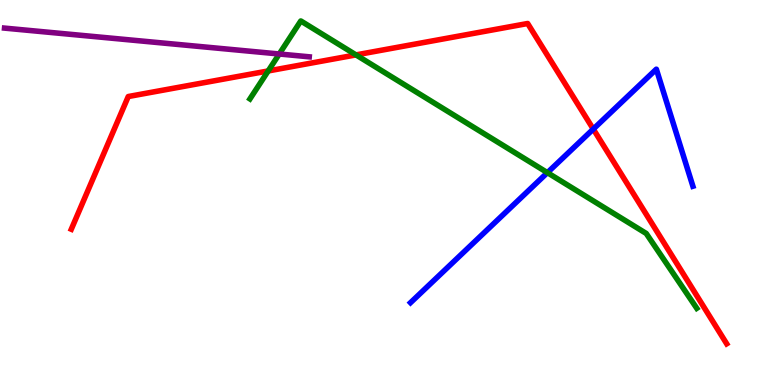[{'lines': ['blue', 'red'], 'intersections': [{'x': 7.66, 'y': 6.65}]}, {'lines': ['green', 'red'], 'intersections': [{'x': 3.46, 'y': 8.16}, {'x': 4.59, 'y': 8.57}]}, {'lines': ['purple', 'red'], 'intersections': []}, {'lines': ['blue', 'green'], 'intersections': [{'x': 7.06, 'y': 5.52}]}, {'lines': ['blue', 'purple'], 'intersections': []}, {'lines': ['green', 'purple'], 'intersections': [{'x': 3.6, 'y': 8.6}]}]